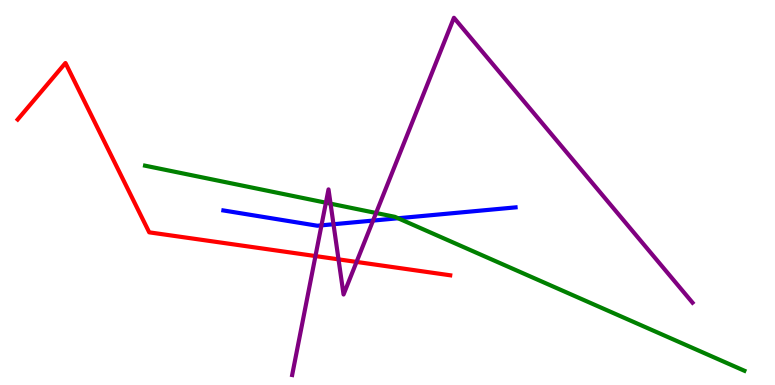[{'lines': ['blue', 'red'], 'intersections': []}, {'lines': ['green', 'red'], 'intersections': []}, {'lines': ['purple', 'red'], 'intersections': [{'x': 4.07, 'y': 3.35}, {'x': 4.37, 'y': 3.26}, {'x': 4.6, 'y': 3.2}]}, {'lines': ['blue', 'green'], 'intersections': [{'x': 5.14, 'y': 4.33}]}, {'lines': ['blue', 'purple'], 'intersections': [{'x': 4.15, 'y': 4.15}, {'x': 4.3, 'y': 4.18}, {'x': 4.81, 'y': 4.27}]}, {'lines': ['green', 'purple'], 'intersections': [{'x': 4.21, 'y': 4.73}, {'x': 4.27, 'y': 4.71}, {'x': 4.85, 'y': 4.47}]}]